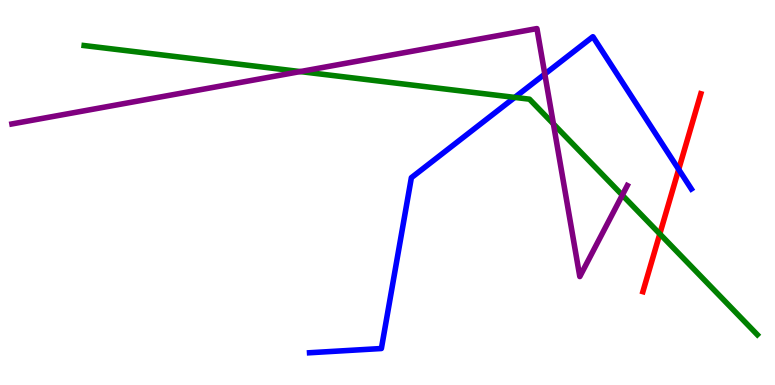[{'lines': ['blue', 'red'], 'intersections': [{'x': 8.76, 'y': 5.6}]}, {'lines': ['green', 'red'], 'intersections': [{'x': 8.51, 'y': 3.92}]}, {'lines': ['purple', 'red'], 'intersections': []}, {'lines': ['blue', 'green'], 'intersections': [{'x': 6.64, 'y': 7.47}]}, {'lines': ['blue', 'purple'], 'intersections': [{'x': 7.03, 'y': 8.08}]}, {'lines': ['green', 'purple'], 'intersections': [{'x': 3.87, 'y': 8.14}, {'x': 7.14, 'y': 6.78}, {'x': 8.03, 'y': 4.93}]}]